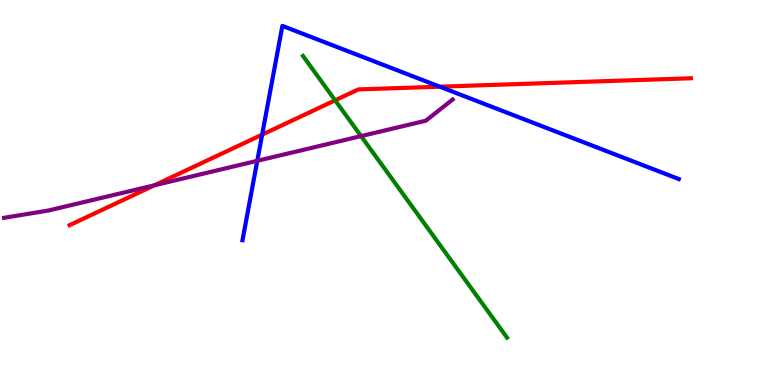[{'lines': ['blue', 'red'], 'intersections': [{'x': 3.38, 'y': 6.5}, {'x': 5.67, 'y': 7.75}]}, {'lines': ['green', 'red'], 'intersections': [{'x': 4.32, 'y': 7.39}]}, {'lines': ['purple', 'red'], 'intersections': [{'x': 1.99, 'y': 5.19}]}, {'lines': ['blue', 'green'], 'intersections': []}, {'lines': ['blue', 'purple'], 'intersections': [{'x': 3.32, 'y': 5.82}]}, {'lines': ['green', 'purple'], 'intersections': [{'x': 4.66, 'y': 6.46}]}]